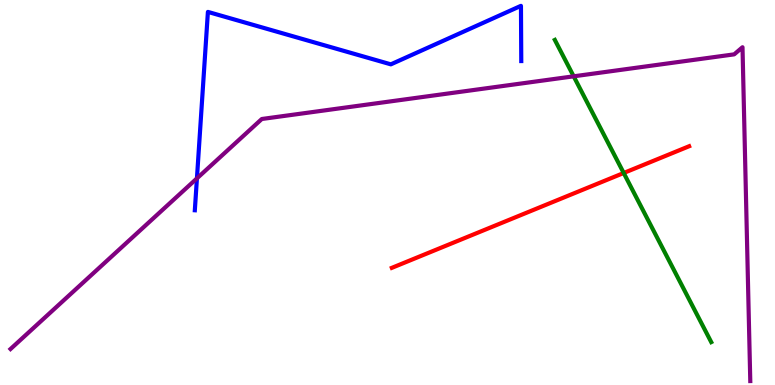[{'lines': ['blue', 'red'], 'intersections': []}, {'lines': ['green', 'red'], 'intersections': [{'x': 8.05, 'y': 5.51}]}, {'lines': ['purple', 'red'], 'intersections': []}, {'lines': ['blue', 'green'], 'intersections': []}, {'lines': ['blue', 'purple'], 'intersections': [{'x': 2.54, 'y': 5.37}]}, {'lines': ['green', 'purple'], 'intersections': [{'x': 7.4, 'y': 8.02}]}]